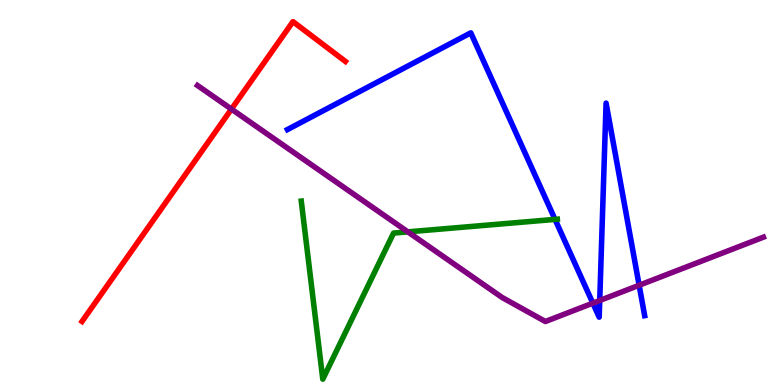[{'lines': ['blue', 'red'], 'intersections': []}, {'lines': ['green', 'red'], 'intersections': []}, {'lines': ['purple', 'red'], 'intersections': [{'x': 2.99, 'y': 7.17}]}, {'lines': ['blue', 'green'], 'intersections': [{'x': 7.16, 'y': 4.3}]}, {'lines': ['blue', 'purple'], 'intersections': [{'x': 7.65, 'y': 2.13}, {'x': 7.74, 'y': 2.2}, {'x': 8.25, 'y': 2.59}]}, {'lines': ['green', 'purple'], 'intersections': [{'x': 5.26, 'y': 3.98}]}]